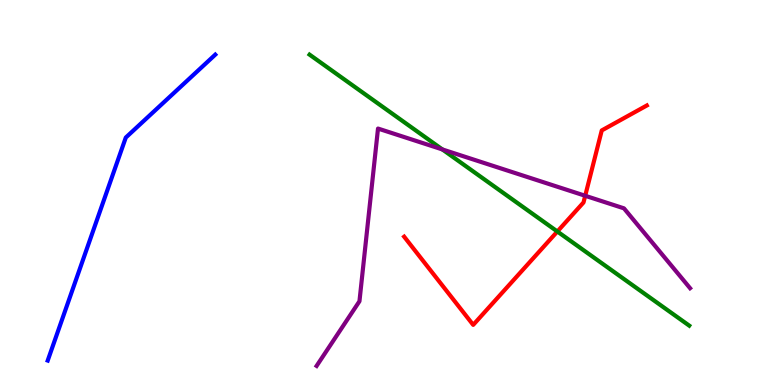[{'lines': ['blue', 'red'], 'intersections': []}, {'lines': ['green', 'red'], 'intersections': [{'x': 7.19, 'y': 3.99}]}, {'lines': ['purple', 'red'], 'intersections': [{'x': 7.55, 'y': 4.92}]}, {'lines': ['blue', 'green'], 'intersections': []}, {'lines': ['blue', 'purple'], 'intersections': []}, {'lines': ['green', 'purple'], 'intersections': [{'x': 5.71, 'y': 6.12}]}]